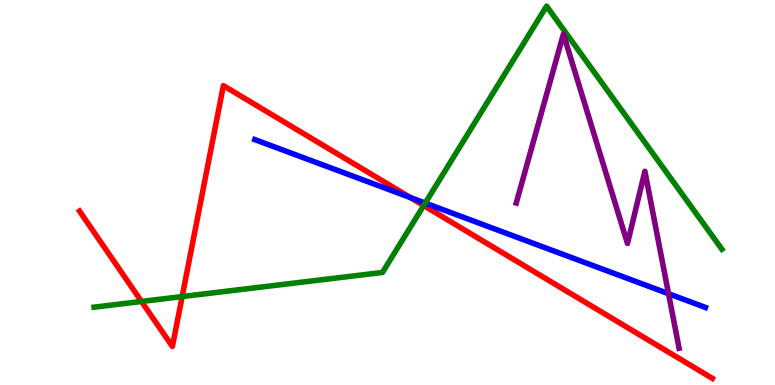[{'lines': ['blue', 'red'], 'intersections': [{'x': 5.29, 'y': 4.87}]}, {'lines': ['green', 'red'], 'intersections': [{'x': 1.83, 'y': 2.17}, {'x': 2.35, 'y': 2.3}, {'x': 5.47, 'y': 4.66}]}, {'lines': ['purple', 'red'], 'intersections': []}, {'lines': ['blue', 'green'], 'intersections': [{'x': 5.49, 'y': 4.73}]}, {'lines': ['blue', 'purple'], 'intersections': [{'x': 8.63, 'y': 2.37}]}, {'lines': ['green', 'purple'], 'intersections': []}]